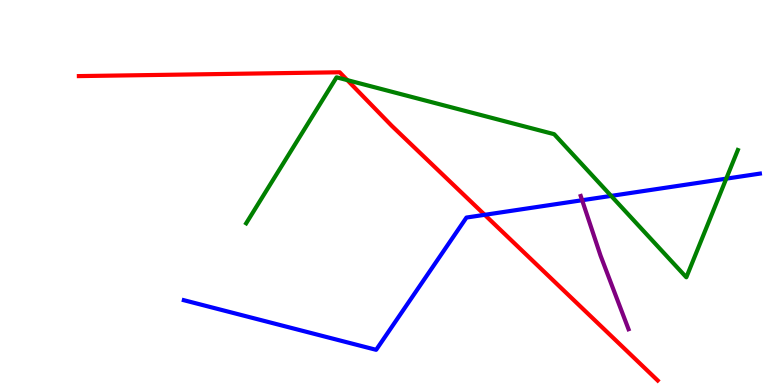[{'lines': ['blue', 'red'], 'intersections': [{'x': 6.25, 'y': 4.42}]}, {'lines': ['green', 'red'], 'intersections': [{'x': 4.48, 'y': 7.92}]}, {'lines': ['purple', 'red'], 'intersections': []}, {'lines': ['blue', 'green'], 'intersections': [{'x': 7.89, 'y': 4.91}, {'x': 9.37, 'y': 5.36}]}, {'lines': ['blue', 'purple'], 'intersections': [{'x': 7.51, 'y': 4.8}]}, {'lines': ['green', 'purple'], 'intersections': []}]